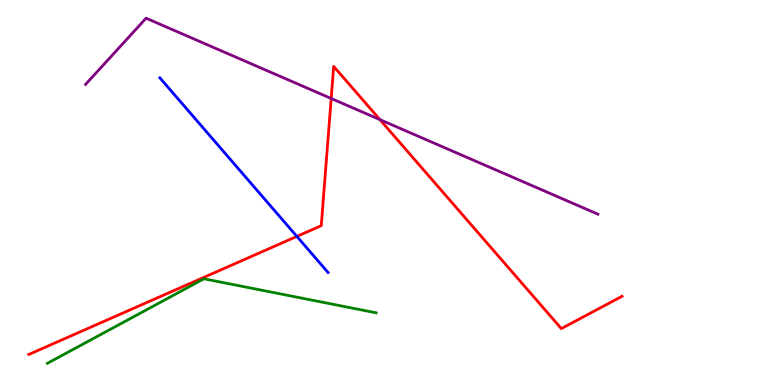[{'lines': ['blue', 'red'], 'intersections': [{'x': 3.83, 'y': 3.86}]}, {'lines': ['green', 'red'], 'intersections': []}, {'lines': ['purple', 'red'], 'intersections': [{'x': 4.27, 'y': 7.44}, {'x': 4.9, 'y': 6.89}]}, {'lines': ['blue', 'green'], 'intersections': []}, {'lines': ['blue', 'purple'], 'intersections': []}, {'lines': ['green', 'purple'], 'intersections': []}]